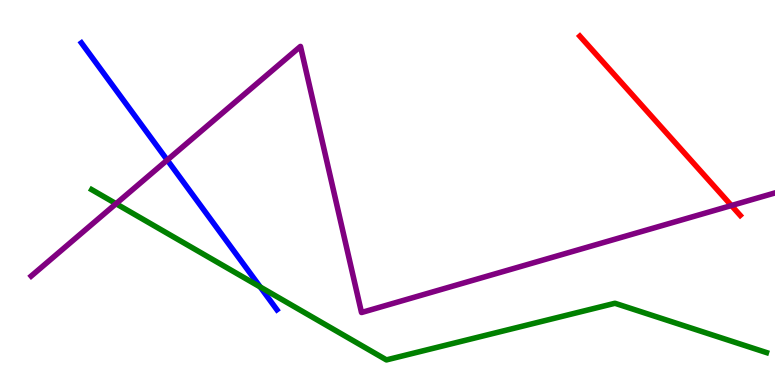[{'lines': ['blue', 'red'], 'intersections': []}, {'lines': ['green', 'red'], 'intersections': []}, {'lines': ['purple', 'red'], 'intersections': [{'x': 9.44, 'y': 4.66}]}, {'lines': ['blue', 'green'], 'intersections': [{'x': 3.36, 'y': 2.55}]}, {'lines': ['blue', 'purple'], 'intersections': [{'x': 2.16, 'y': 5.84}]}, {'lines': ['green', 'purple'], 'intersections': [{'x': 1.5, 'y': 4.71}]}]